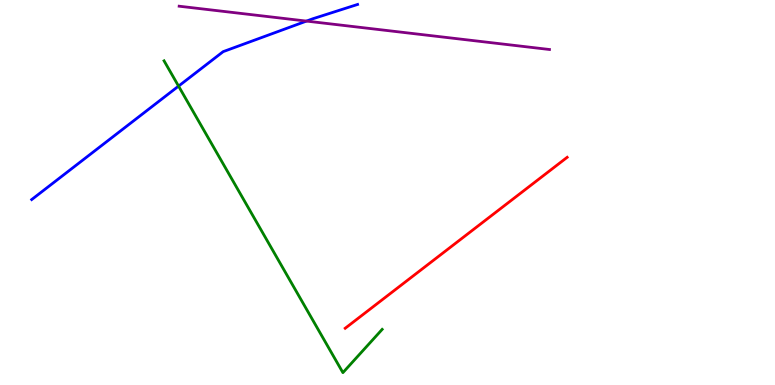[{'lines': ['blue', 'red'], 'intersections': []}, {'lines': ['green', 'red'], 'intersections': []}, {'lines': ['purple', 'red'], 'intersections': []}, {'lines': ['blue', 'green'], 'intersections': [{'x': 2.3, 'y': 7.76}]}, {'lines': ['blue', 'purple'], 'intersections': [{'x': 3.95, 'y': 9.45}]}, {'lines': ['green', 'purple'], 'intersections': []}]